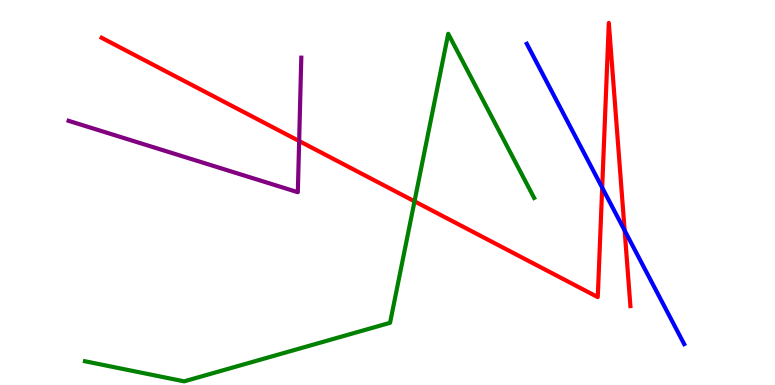[{'lines': ['blue', 'red'], 'intersections': [{'x': 7.77, 'y': 5.13}, {'x': 8.06, 'y': 4.01}]}, {'lines': ['green', 'red'], 'intersections': [{'x': 5.35, 'y': 4.77}]}, {'lines': ['purple', 'red'], 'intersections': [{'x': 3.86, 'y': 6.34}]}, {'lines': ['blue', 'green'], 'intersections': []}, {'lines': ['blue', 'purple'], 'intersections': []}, {'lines': ['green', 'purple'], 'intersections': []}]